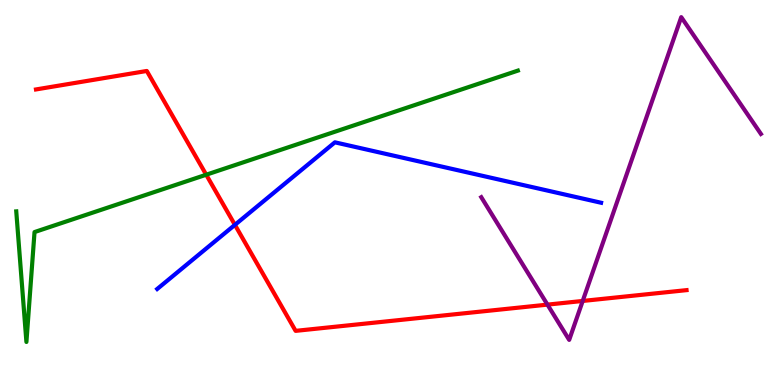[{'lines': ['blue', 'red'], 'intersections': [{'x': 3.03, 'y': 4.16}]}, {'lines': ['green', 'red'], 'intersections': [{'x': 2.66, 'y': 5.46}]}, {'lines': ['purple', 'red'], 'intersections': [{'x': 7.06, 'y': 2.09}, {'x': 7.52, 'y': 2.18}]}, {'lines': ['blue', 'green'], 'intersections': []}, {'lines': ['blue', 'purple'], 'intersections': []}, {'lines': ['green', 'purple'], 'intersections': []}]